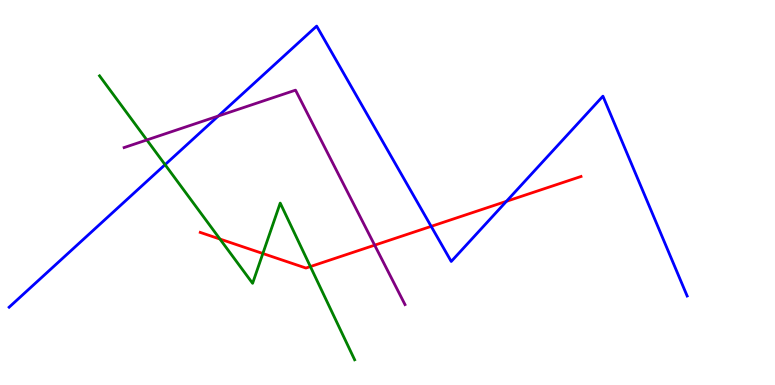[{'lines': ['blue', 'red'], 'intersections': [{'x': 5.56, 'y': 4.12}, {'x': 6.53, 'y': 4.77}]}, {'lines': ['green', 'red'], 'intersections': [{'x': 2.84, 'y': 3.79}, {'x': 3.39, 'y': 3.42}, {'x': 4.0, 'y': 3.08}]}, {'lines': ['purple', 'red'], 'intersections': [{'x': 4.83, 'y': 3.63}]}, {'lines': ['blue', 'green'], 'intersections': [{'x': 2.13, 'y': 5.72}]}, {'lines': ['blue', 'purple'], 'intersections': [{'x': 2.82, 'y': 6.99}]}, {'lines': ['green', 'purple'], 'intersections': [{'x': 1.89, 'y': 6.36}]}]